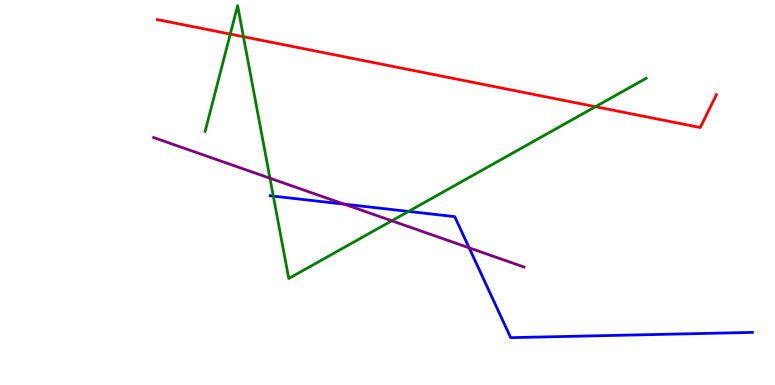[{'lines': ['blue', 'red'], 'intersections': []}, {'lines': ['green', 'red'], 'intersections': [{'x': 2.97, 'y': 9.11}, {'x': 3.14, 'y': 9.05}, {'x': 7.68, 'y': 7.23}]}, {'lines': ['purple', 'red'], 'intersections': []}, {'lines': ['blue', 'green'], 'intersections': [{'x': 3.53, 'y': 4.91}, {'x': 5.27, 'y': 4.51}]}, {'lines': ['blue', 'purple'], 'intersections': [{'x': 4.44, 'y': 4.7}, {'x': 6.05, 'y': 3.56}]}, {'lines': ['green', 'purple'], 'intersections': [{'x': 3.48, 'y': 5.37}, {'x': 5.06, 'y': 4.27}]}]